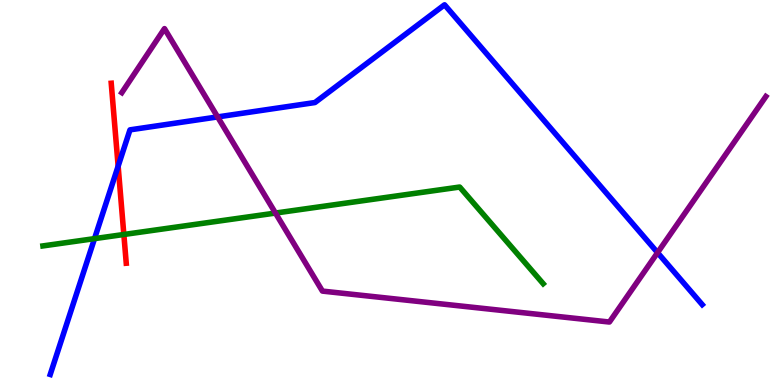[{'lines': ['blue', 'red'], 'intersections': [{'x': 1.52, 'y': 5.68}]}, {'lines': ['green', 'red'], 'intersections': [{'x': 1.6, 'y': 3.91}]}, {'lines': ['purple', 'red'], 'intersections': []}, {'lines': ['blue', 'green'], 'intersections': [{'x': 1.22, 'y': 3.8}]}, {'lines': ['blue', 'purple'], 'intersections': [{'x': 2.81, 'y': 6.96}, {'x': 8.48, 'y': 3.44}]}, {'lines': ['green', 'purple'], 'intersections': [{'x': 3.55, 'y': 4.47}]}]